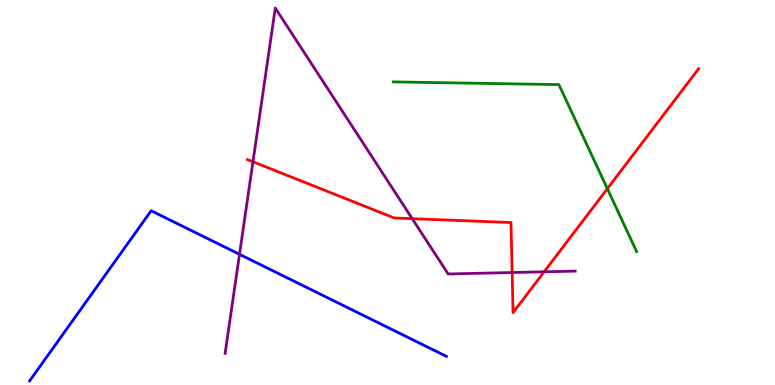[{'lines': ['blue', 'red'], 'intersections': []}, {'lines': ['green', 'red'], 'intersections': [{'x': 7.84, 'y': 5.1}]}, {'lines': ['purple', 'red'], 'intersections': [{'x': 3.26, 'y': 5.8}, {'x': 5.32, 'y': 4.32}, {'x': 6.61, 'y': 2.92}, {'x': 7.02, 'y': 2.94}]}, {'lines': ['blue', 'green'], 'intersections': []}, {'lines': ['blue', 'purple'], 'intersections': [{'x': 3.09, 'y': 3.39}]}, {'lines': ['green', 'purple'], 'intersections': []}]